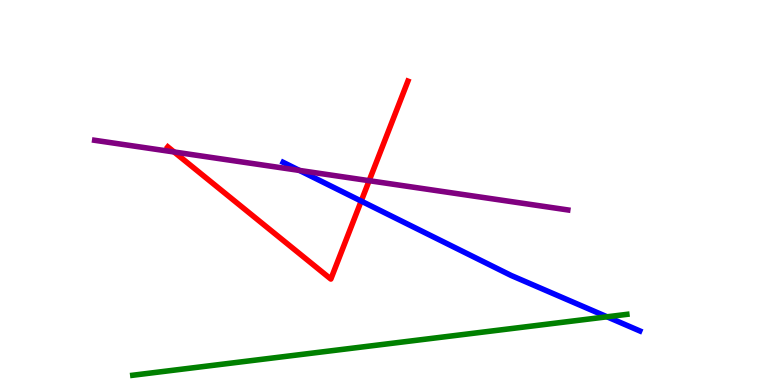[{'lines': ['blue', 'red'], 'intersections': [{'x': 4.66, 'y': 4.78}]}, {'lines': ['green', 'red'], 'intersections': []}, {'lines': ['purple', 'red'], 'intersections': [{'x': 2.25, 'y': 6.05}, {'x': 4.76, 'y': 5.31}]}, {'lines': ['blue', 'green'], 'intersections': [{'x': 7.83, 'y': 1.77}]}, {'lines': ['blue', 'purple'], 'intersections': [{'x': 3.86, 'y': 5.57}]}, {'lines': ['green', 'purple'], 'intersections': []}]